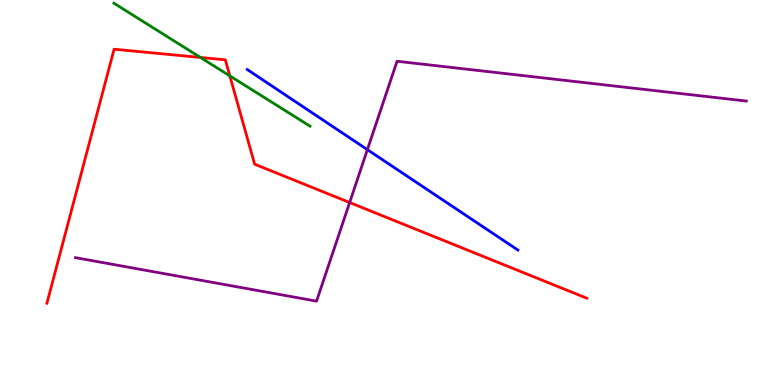[{'lines': ['blue', 'red'], 'intersections': []}, {'lines': ['green', 'red'], 'intersections': [{'x': 2.59, 'y': 8.51}, {'x': 2.97, 'y': 8.03}]}, {'lines': ['purple', 'red'], 'intersections': [{'x': 4.51, 'y': 4.74}]}, {'lines': ['blue', 'green'], 'intersections': []}, {'lines': ['blue', 'purple'], 'intersections': [{'x': 4.74, 'y': 6.11}]}, {'lines': ['green', 'purple'], 'intersections': []}]